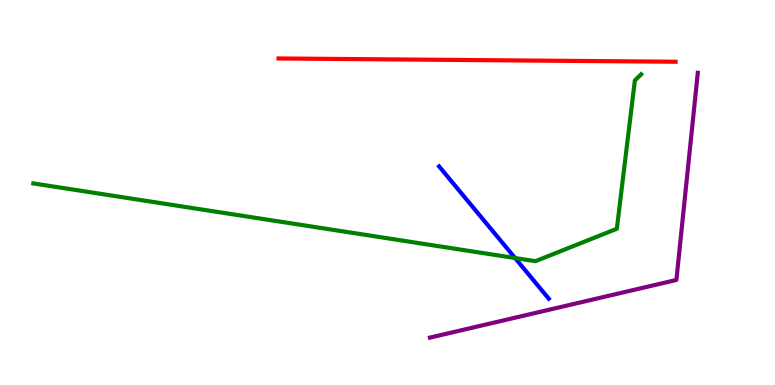[{'lines': ['blue', 'red'], 'intersections': []}, {'lines': ['green', 'red'], 'intersections': []}, {'lines': ['purple', 'red'], 'intersections': []}, {'lines': ['blue', 'green'], 'intersections': [{'x': 6.65, 'y': 3.3}]}, {'lines': ['blue', 'purple'], 'intersections': []}, {'lines': ['green', 'purple'], 'intersections': []}]